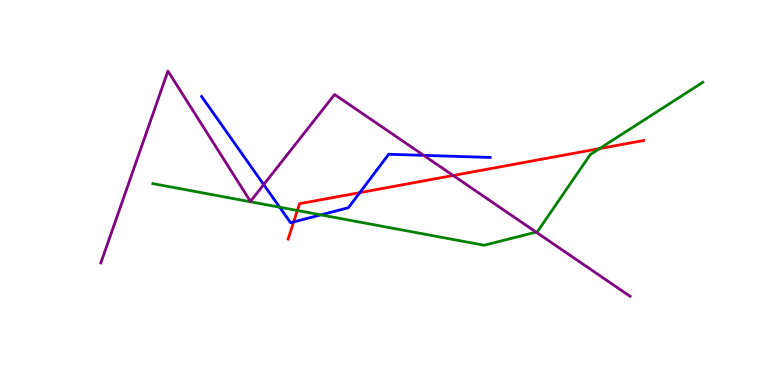[{'lines': ['blue', 'red'], 'intersections': [{'x': 3.79, 'y': 4.24}, {'x': 4.64, 'y': 5.0}]}, {'lines': ['green', 'red'], 'intersections': [{'x': 3.84, 'y': 4.53}, {'x': 7.74, 'y': 6.14}]}, {'lines': ['purple', 'red'], 'intersections': [{'x': 5.85, 'y': 5.44}]}, {'lines': ['blue', 'green'], 'intersections': [{'x': 3.61, 'y': 4.62}, {'x': 4.14, 'y': 4.42}]}, {'lines': ['blue', 'purple'], 'intersections': [{'x': 3.4, 'y': 5.21}, {'x': 5.47, 'y': 5.96}]}, {'lines': ['green', 'purple'], 'intersections': [{'x': 6.92, 'y': 3.97}]}]